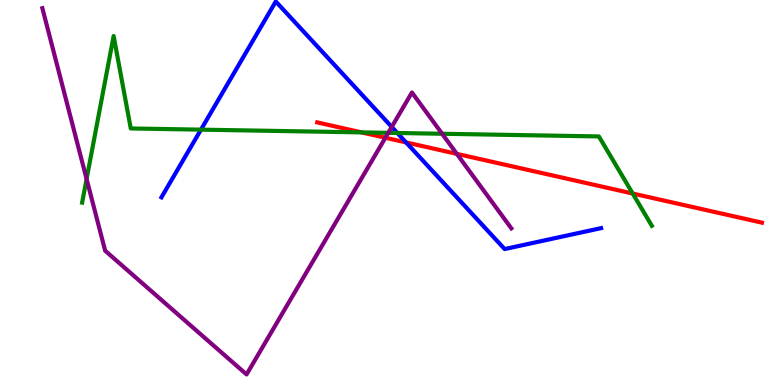[{'lines': ['blue', 'red'], 'intersections': [{'x': 5.24, 'y': 6.3}]}, {'lines': ['green', 'red'], 'intersections': [{'x': 4.67, 'y': 6.56}, {'x': 8.16, 'y': 4.97}]}, {'lines': ['purple', 'red'], 'intersections': [{'x': 4.97, 'y': 6.42}, {'x': 5.89, 'y': 6.0}]}, {'lines': ['blue', 'green'], 'intersections': [{'x': 2.59, 'y': 6.63}, {'x': 5.13, 'y': 6.55}]}, {'lines': ['blue', 'purple'], 'intersections': [{'x': 5.05, 'y': 6.7}]}, {'lines': ['green', 'purple'], 'intersections': [{'x': 1.12, 'y': 5.35}, {'x': 5.01, 'y': 6.55}, {'x': 5.7, 'y': 6.53}]}]